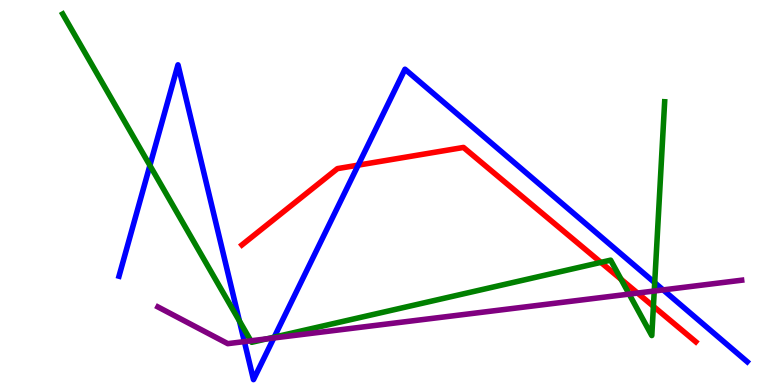[{'lines': ['blue', 'red'], 'intersections': [{'x': 4.62, 'y': 5.71}]}, {'lines': ['green', 'red'], 'intersections': [{'x': 7.75, 'y': 3.18}, {'x': 8.01, 'y': 2.75}, {'x': 8.43, 'y': 2.04}]}, {'lines': ['purple', 'red'], 'intersections': [{'x': 8.23, 'y': 2.39}]}, {'lines': ['blue', 'green'], 'intersections': [{'x': 1.93, 'y': 5.7}, {'x': 3.09, 'y': 1.66}, {'x': 3.54, 'y': 1.24}, {'x': 8.45, 'y': 2.66}]}, {'lines': ['blue', 'purple'], 'intersections': [{'x': 3.15, 'y': 1.13}, {'x': 3.53, 'y': 1.22}, {'x': 8.56, 'y': 2.47}]}, {'lines': ['green', 'purple'], 'intersections': [{'x': 3.24, 'y': 1.15}, {'x': 3.44, 'y': 1.2}, {'x': 8.12, 'y': 2.36}, {'x': 8.44, 'y': 2.44}]}]